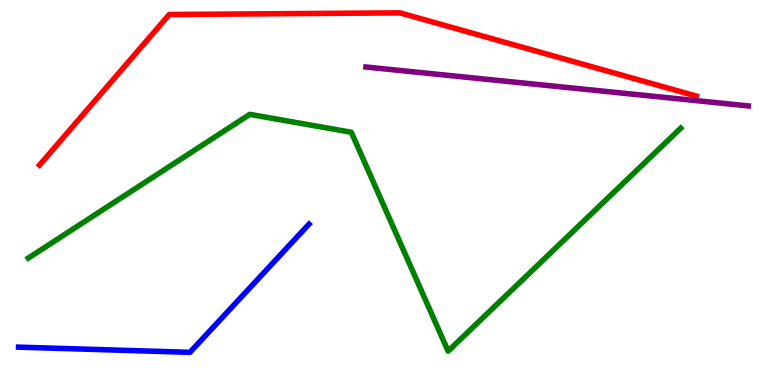[{'lines': ['blue', 'red'], 'intersections': []}, {'lines': ['green', 'red'], 'intersections': []}, {'lines': ['purple', 'red'], 'intersections': []}, {'lines': ['blue', 'green'], 'intersections': []}, {'lines': ['blue', 'purple'], 'intersections': []}, {'lines': ['green', 'purple'], 'intersections': []}]